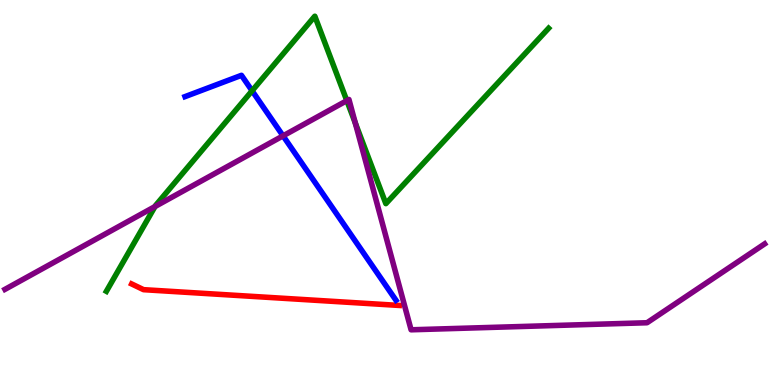[{'lines': ['blue', 'red'], 'intersections': []}, {'lines': ['green', 'red'], 'intersections': []}, {'lines': ['purple', 'red'], 'intersections': []}, {'lines': ['blue', 'green'], 'intersections': [{'x': 3.25, 'y': 7.64}]}, {'lines': ['blue', 'purple'], 'intersections': [{'x': 3.65, 'y': 6.47}]}, {'lines': ['green', 'purple'], 'intersections': [{'x': 2.0, 'y': 4.64}, {'x': 4.48, 'y': 7.39}, {'x': 4.58, 'y': 6.8}]}]